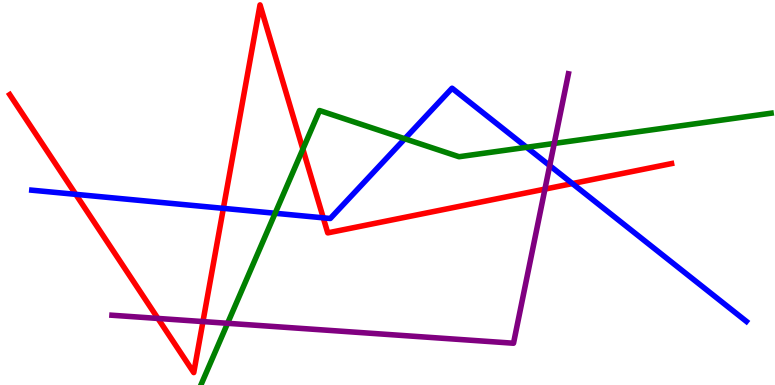[{'lines': ['blue', 'red'], 'intersections': [{'x': 0.978, 'y': 4.95}, {'x': 2.88, 'y': 4.59}, {'x': 4.17, 'y': 4.34}, {'x': 7.39, 'y': 5.23}]}, {'lines': ['green', 'red'], 'intersections': [{'x': 3.91, 'y': 6.13}]}, {'lines': ['purple', 'red'], 'intersections': [{'x': 2.04, 'y': 1.73}, {'x': 2.62, 'y': 1.65}, {'x': 7.03, 'y': 5.09}]}, {'lines': ['blue', 'green'], 'intersections': [{'x': 3.55, 'y': 4.46}, {'x': 5.22, 'y': 6.4}, {'x': 6.8, 'y': 6.17}]}, {'lines': ['blue', 'purple'], 'intersections': [{'x': 7.09, 'y': 5.7}]}, {'lines': ['green', 'purple'], 'intersections': [{'x': 2.94, 'y': 1.6}, {'x': 7.15, 'y': 6.27}]}]